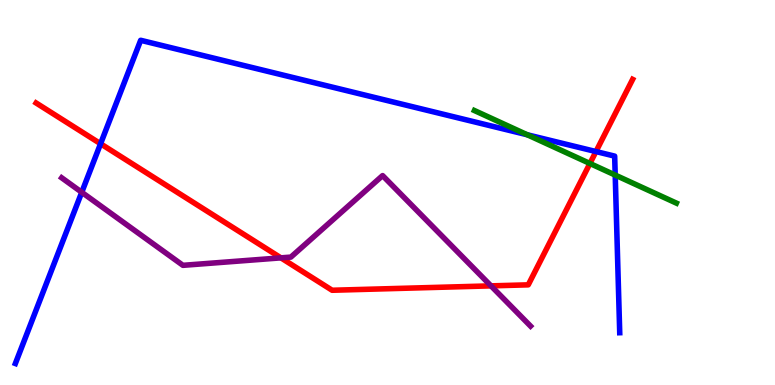[{'lines': ['blue', 'red'], 'intersections': [{'x': 1.3, 'y': 6.27}, {'x': 7.69, 'y': 6.06}]}, {'lines': ['green', 'red'], 'intersections': [{'x': 7.61, 'y': 5.75}]}, {'lines': ['purple', 'red'], 'intersections': [{'x': 3.62, 'y': 3.3}, {'x': 6.34, 'y': 2.57}]}, {'lines': ['blue', 'green'], 'intersections': [{'x': 6.8, 'y': 6.5}, {'x': 7.94, 'y': 5.45}]}, {'lines': ['blue', 'purple'], 'intersections': [{'x': 1.05, 'y': 5.01}]}, {'lines': ['green', 'purple'], 'intersections': []}]